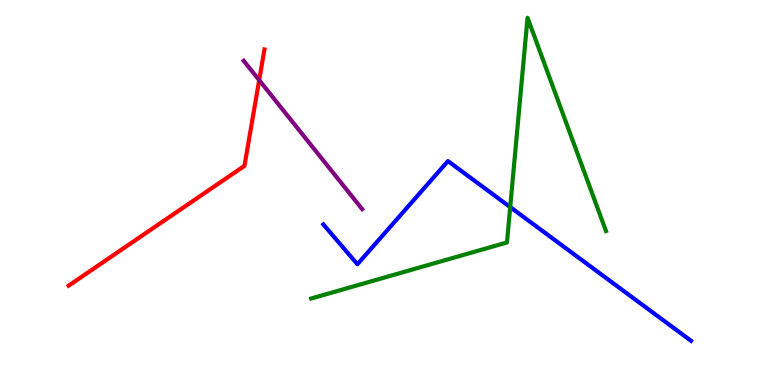[{'lines': ['blue', 'red'], 'intersections': []}, {'lines': ['green', 'red'], 'intersections': []}, {'lines': ['purple', 'red'], 'intersections': [{'x': 3.34, 'y': 7.92}]}, {'lines': ['blue', 'green'], 'intersections': [{'x': 6.58, 'y': 4.62}]}, {'lines': ['blue', 'purple'], 'intersections': []}, {'lines': ['green', 'purple'], 'intersections': []}]